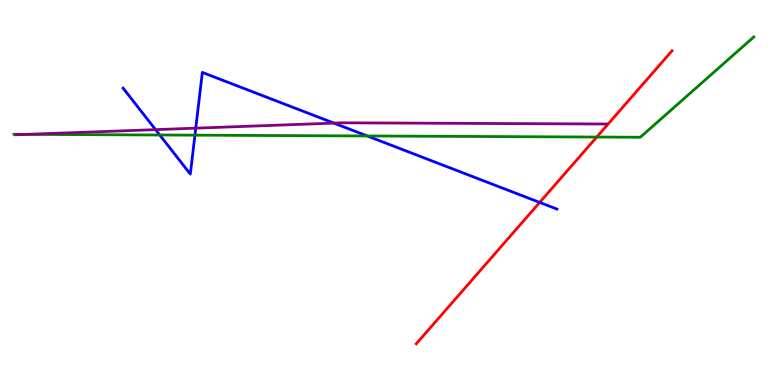[{'lines': ['blue', 'red'], 'intersections': [{'x': 6.96, 'y': 4.74}]}, {'lines': ['green', 'red'], 'intersections': [{'x': 7.7, 'y': 6.44}]}, {'lines': ['purple', 'red'], 'intersections': []}, {'lines': ['blue', 'green'], 'intersections': [{'x': 2.06, 'y': 6.49}, {'x': 2.52, 'y': 6.49}, {'x': 4.74, 'y': 6.47}]}, {'lines': ['blue', 'purple'], 'intersections': [{'x': 2.01, 'y': 6.63}, {'x': 2.53, 'y': 6.67}, {'x': 4.31, 'y': 6.8}]}, {'lines': ['green', 'purple'], 'intersections': [{'x': 0.339, 'y': 6.51}]}]